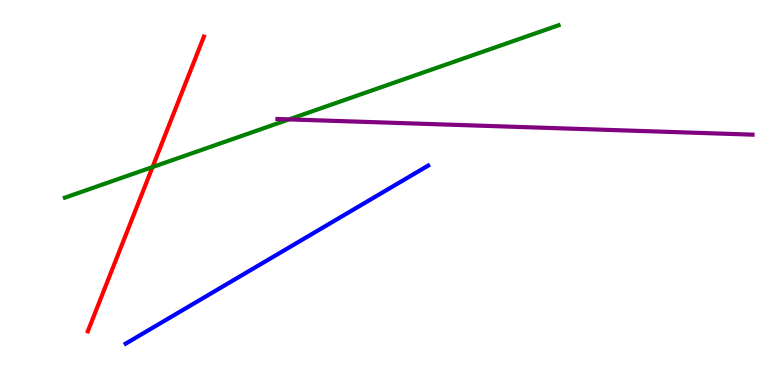[{'lines': ['blue', 'red'], 'intersections': []}, {'lines': ['green', 'red'], 'intersections': [{'x': 1.97, 'y': 5.66}]}, {'lines': ['purple', 'red'], 'intersections': []}, {'lines': ['blue', 'green'], 'intersections': []}, {'lines': ['blue', 'purple'], 'intersections': []}, {'lines': ['green', 'purple'], 'intersections': [{'x': 3.73, 'y': 6.9}]}]